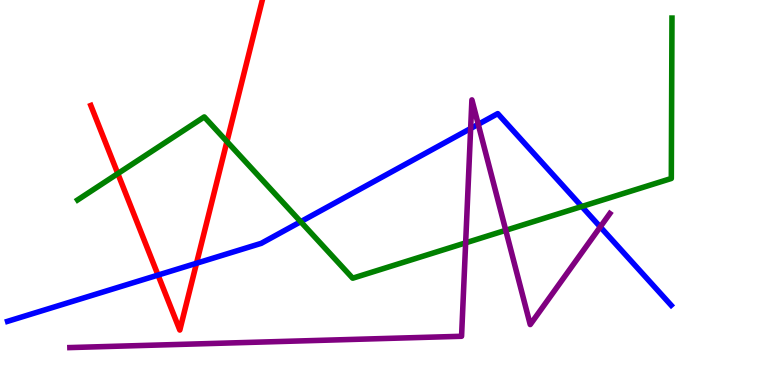[{'lines': ['blue', 'red'], 'intersections': [{'x': 2.04, 'y': 2.86}, {'x': 2.54, 'y': 3.16}]}, {'lines': ['green', 'red'], 'intersections': [{'x': 1.52, 'y': 5.49}, {'x': 2.93, 'y': 6.32}]}, {'lines': ['purple', 'red'], 'intersections': []}, {'lines': ['blue', 'green'], 'intersections': [{'x': 3.88, 'y': 4.24}, {'x': 7.51, 'y': 4.64}]}, {'lines': ['blue', 'purple'], 'intersections': [{'x': 6.07, 'y': 6.66}, {'x': 6.17, 'y': 6.77}, {'x': 7.75, 'y': 4.11}]}, {'lines': ['green', 'purple'], 'intersections': [{'x': 6.01, 'y': 3.69}, {'x': 6.53, 'y': 4.02}]}]